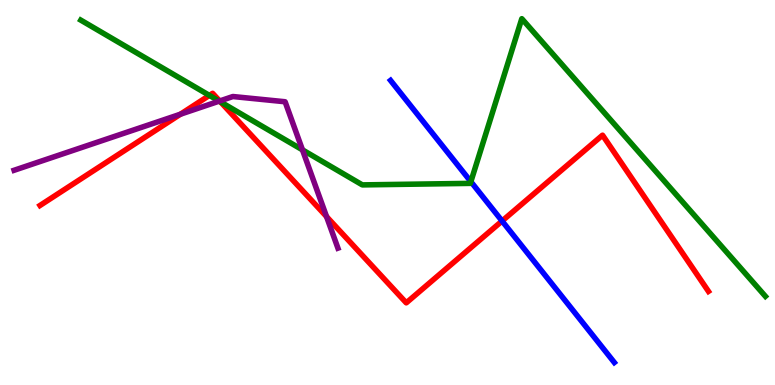[{'lines': ['blue', 'red'], 'intersections': [{'x': 6.48, 'y': 4.26}]}, {'lines': ['green', 'red'], 'intersections': [{'x': 2.7, 'y': 7.52}, {'x': 2.85, 'y': 7.35}]}, {'lines': ['purple', 'red'], 'intersections': [{'x': 2.33, 'y': 7.03}, {'x': 2.83, 'y': 7.38}, {'x': 4.21, 'y': 4.37}]}, {'lines': ['blue', 'green'], 'intersections': [{'x': 6.08, 'y': 5.28}]}, {'lines': ['blue', 'purple'], 'intersections': []}, {'lines': ['green', 'purple'], 'intersections': [{'x': 2.83, 'y': 7.37}, {'x': 3.9, 'y': 6.11}]}]